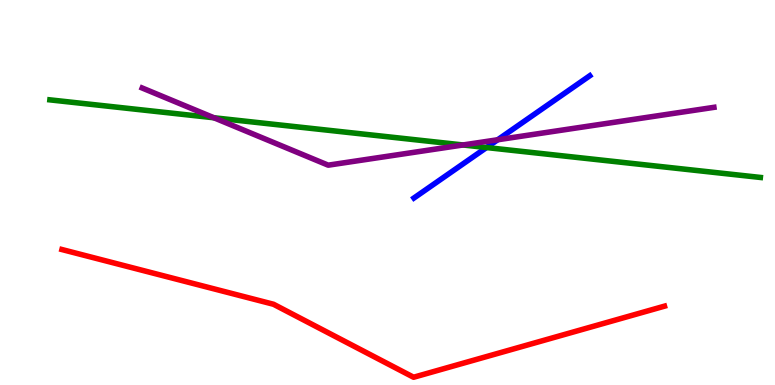[{'lines': ['blue', 'red'], 'intersections': []}, {'lines': ['green', 'red'], 'intersections': []}, {'lines': ['purple', 'red'], 'intersections': []}, {'lines': ['blue', 'green'], 'intersections': [{'x': 6.28, 'y': 6.17}]}, {'lines': ['blue', 'purple'], 'intersections': [{'x': 6.42, 'y': 6.37}]}, {'lines': ['green', 'purple'], 'intersections': [{'x': 2.76, 'y': 6.94}, {'x': 5.97, 'y': 6.23}]}]